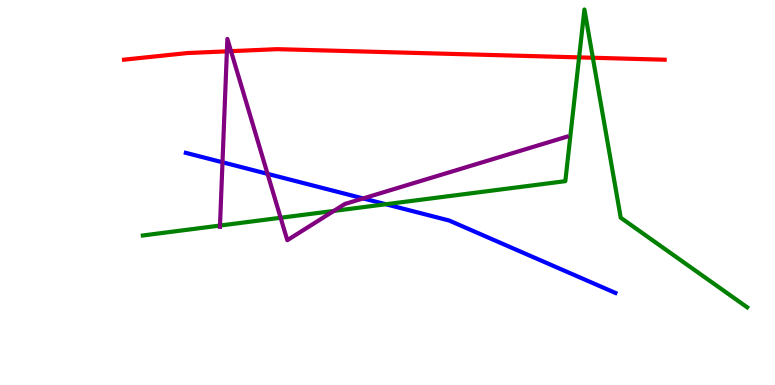[{'lines': ['blue', 'red'], 'intersections': []}, {'lines': ['green', 'red'], 'intersections': [{'x': 7.47, 'y': 8.51}, {'x': 7.65, 'y': 8.5}]}, {'lines': ['purple', 'red'], 'intersections': [{'x': 2.93, 'y': 8.67}, {'x': 2.98, 'y': 8.67}]}, {'lines': ['blue', 'green'], 'intersections': [{'x': 4.98, 'y': 4.7}]}, {'lines': ['blue', 'purple'], 'intersections': [{'x': 2.87, 'y': 5.79}, {'x': 3.45, 'y': 5.48}, {'x': 4.69, 'y': 4.85}]}, {'lines': ['green', 'purple'], 'intersections': [{'x': 2.84, 'y': 4.14}, {'x': 3.62, 'y': 4.34}, {'x': 4.31, 'y': 4.52}]}]